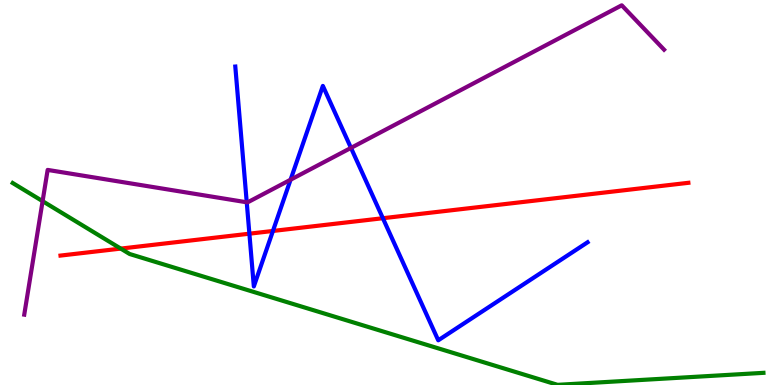[{'lines': ['blue', 'red'], 'intersections': [{'x': 3.22, 'y': 3.93}, {'x': 3.52, 'y': 4.0}, {'x': 4.94, 'y': 4.33}]}, {'lines': ['green', 'red'], 'intersections': [{'x': 1.56, 'y': 3.54}]}, {'lines': ['purple', 'red'], 'intersections': []}, {'lines': ['blue', 'green'], 'intersections': []}, {'lines': ['blue', 'purple'], 'intersections': [{'x': 3.18, 'y': 4.75}, {'x': 3.75, 'y': 5.33}, {'x': 4.53, 'y': 6.16}]}, {'lines': ['green', 'purple'], 'intersections': [{'x': 0.55, 'y': 4.77}]}]